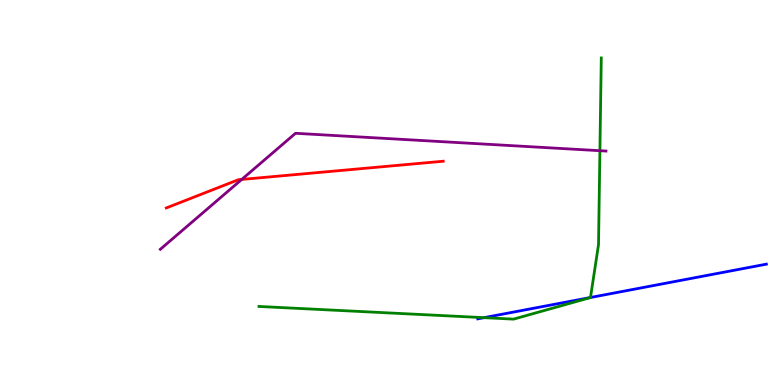[{'lines': ['blue', 'red'], 'intersections': []}, {'lines': ['green', 'red'], 'intersections': []}, {'lines': ['purple', 'red'], 'intersections': [{'x': 3.12, 'y': 5.34}]}, {'lines': ['blue', 'green'], 'intersections': [{'x': 6.25, 'y': 1.75}, {'x': 7.62, 'y': 2.27}]}, {'lines': ['blue', 'purple'], 'intersections': []}, {'lines': ['green', 'purple'], 'intersections': [{'x': 7.74, 'y': 6.09}]}]